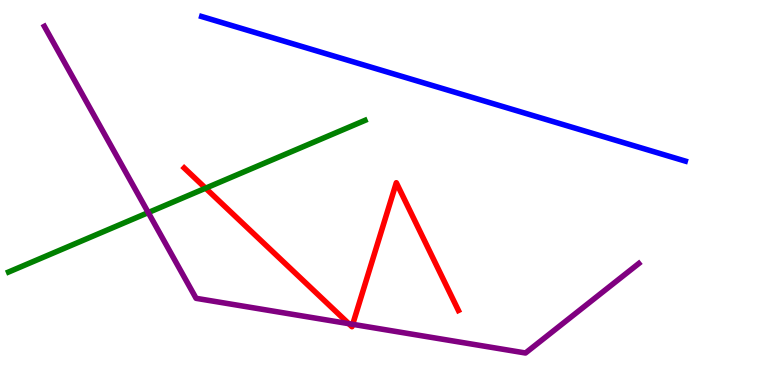[{'lines': ['blue', 'red'], 'intersections': []}, {'lines': ['green', 'red'], 'intersections': [{'x': 2.65, 'y': 5.11}]}, {'lines': ['purple', 'red'], 'intersections': [{'x': 4.5, 'y': 1.59}, {'x': 4.55, 'y': 1.58}]}, {'lines': ['blue', 'green'], 'intersections': []}, {'lines': ['blue', 'purple'], 'intersections': []}, {'lines': ['green', 'purple'], 'intersections': [{'x': 1.91, 'y': 4.48}]}]